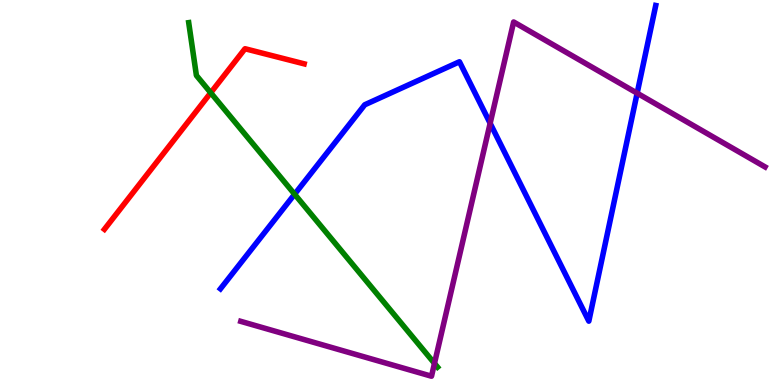[{'lines': ['blue', 'red'], 'intersections': []}, {'lines': ['green', 'red'], 'intersections': [{'x': 2.72, 'y': 7.59}]}, {'lines': ['purple', 'red'], 'intersections': []}, {'lines': ['blue', 'green'], 'intersections': [{'x': 3.8, 'y': 4.96}]}, {'lines': ['blue', 'purple'], 'intersections': [{'x': 6.32, 'y': 6.8}, {'x': 8.22, 'y': 7.58}]}, {'lines': ['green', 'purple'], 'intersections': [{'x': 5.61, 'y': 0.561}]}]